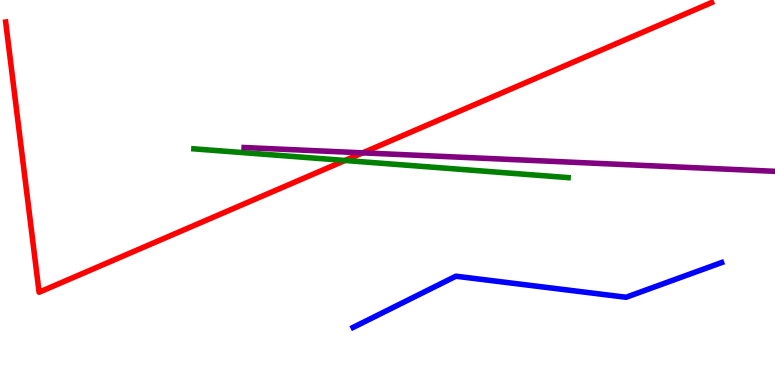[{'lines': ['blue', 'red'], 'intersections': []}, {'lines': ['green', 'red'], 'intersections': [{'x': 4.45, 'y': 5.83}]}, {'lines': ['purple', 'red'], 'intersections': [{'x': 4.68, 'y': 6.03}]}, {'lines': ['blue', 'green'], 'intersections': []}, {'lines': ['blue', 'purple'], 'intersections': []}, {'lines': ['green', 'purple'], 'intersections': []}]